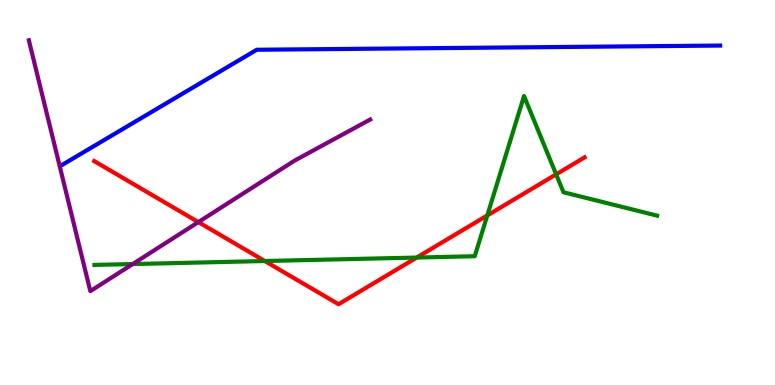[{'lines': ['blue', 'red'], 'intersections': []}, {'lines': ['green', 'red'], 'intersections': [{'x': 3.42, 'y': 3.22}, {'x': 5.38, 'y': 3.31}, {'x': 6.29, 'y': 4.4}, {'x': 7.18, 'y': 5.47}]}, {'lines': ['purple', 'red'], 'intersections': [{'x': 2.56, 'y': 4.23}]}, {'lines': ['blue', 'green'], 'intersections': []}, {'lines': ['blue', 'purple'], 'intersections': []}, {'lines': ['green', 'purple'], 'intersections': [{'x': 1.71, 'y': 3.14}]}]